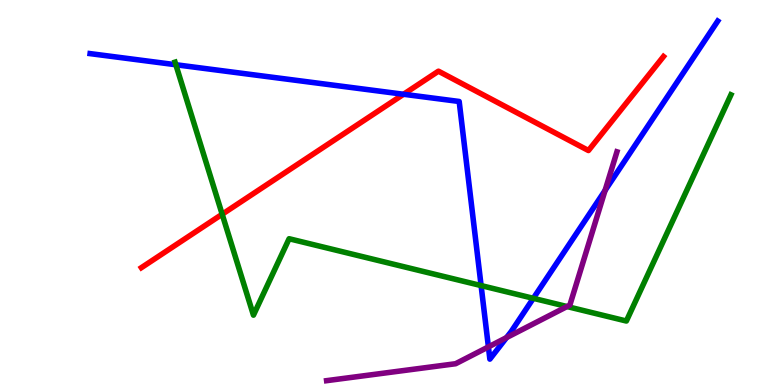[{'lines': ['blue', 'red'], 'intersections': [{'x': 5.21, 'y': 7.55}]}, {'lines': ['green', 'red'], 'intersections': [{'x': 2.87, 'y': 4.44}]}, {'lines': ['purple', 'red'], 'intersections': []}, {'lines': ['blue', 'green'], 'intersections': [{'x': 2.27, 'y': 8.32}, {'x': 6.21, 'y': 2.58}, {'x': 6.88, 'y': 2.25}]}, {'lines': ['blue', 'purple'], 'intersections': [{'x': 6.3, 'y': 0.99}, {'x': 6.54, 'y': 1.23}, {'x': 7.81, 'y': 5.05}]}, {'lines': ['green', 'purple'], 'intersections': [{'x': 7.32, 'y': 2.04}]}]